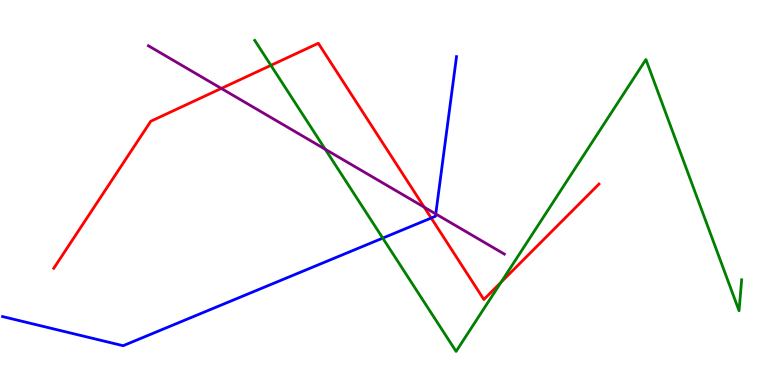[{'lines': ['blue', 'red'], 'intersections': [{'x': 5.56, 'y': 4.34}]}, {'lines': ['green', 'red'], 'intersections': [{'x': 3.5, 'y': 8.3}, {'x': 6.47, 'y': 2.67}]}, {'lines': ['purple', 'red'], 'intersections': [{'x': 2.86, 'y': 7.7}, {'x': 5.47, 'y': 4.62}]}, {'lines': ['blue', 'green'], 'intersections': [{'x': 4.94, 'y': 3.82}]}, {'lines': ['blue', 'purple'], 'intersections': [{'x': 5.62, 'y': 4.44}]}, {'lines': ['green', 'purple'], 'intersections': [{'x': 4.2, 'y': 6.12}]}]